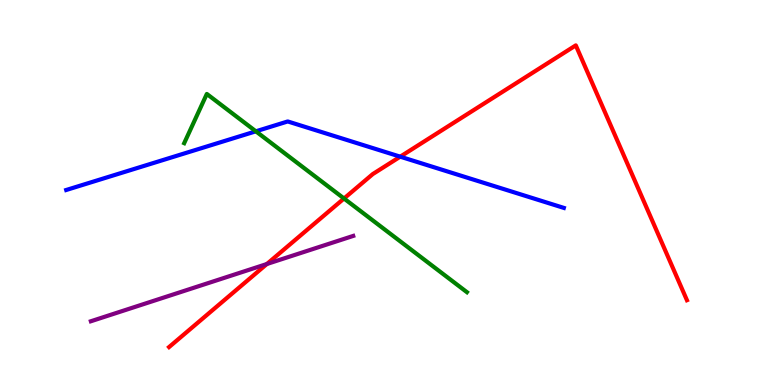[{'lines': ['blue', 'red'], 'intersections': [{'x': 5.16, 'y': 5.93}]}, {'lines': ['green', 'red'], 'intersections': [{'x': 4.44, 'y': 4.84}]}, {'lines': ['purple', 'red'], 'intersections': [{'x': 3.44, 'y': 3.14}]}, {'lines': ['blue', 'green'], 'intersections': [{'x': 3.3, 'y': 6.59}]}, {'lines': ['blue', 'purple'], 'intersections': []}, {'lines': ['green', 'purple'], 'intersections': []}]